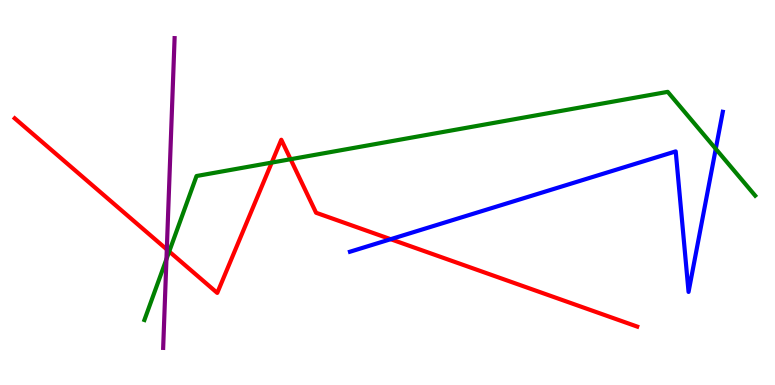[{'lines': ['blue', 'red'], 'intersections': [{'x': 5.04, 'y': 3.79}]}, {'lines': ['green', 'red'], 'intersections': [{'x': 2.18, 'y': 3.47}, {'x': 3.51, 'y': 5.78}, {'x': 3.75, 'y': 5.86}]}, {'lines': ['purple', 'red'], 'intersections': [{'x': 2.15, 'y': 3.52}]}, {'lines': ['blue', 'green'], 'intersections': [{'x': 9.24, 'y': 6.13}]}, {'lines': ['blue', 'purple'], 'intersections': []}, {'lines': ['green', 'purple'], 'intersections': [{'x': 2.15, 'y': 3.27}]}]